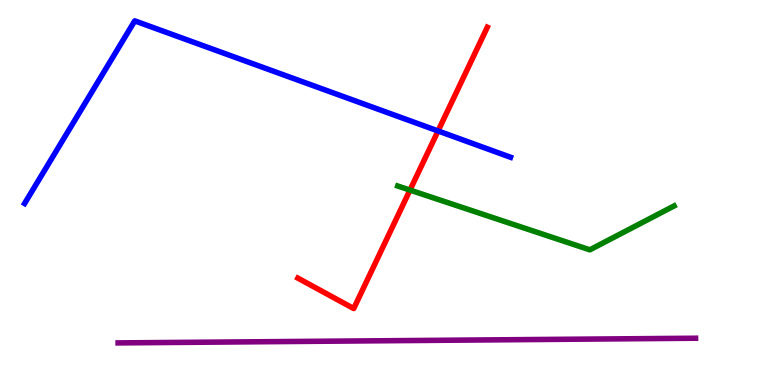[{'lines': ['blue', 'red'], 'intersections': [{'x': 5.65, 'y': 6.6}]}, {'lines': ['green', 'red'], 'intersections': [{'x': 5.29, 'y': 5.06}]}, {'lines': ['purple', 'red'], 'intersections': []}, {'lines': ['blue', 'green'], 'intersections': []}, {'lines': ['blue', 'purple'], 'intersections': []}, {'lines': ['green', 'purple'], 'intersections': []}]